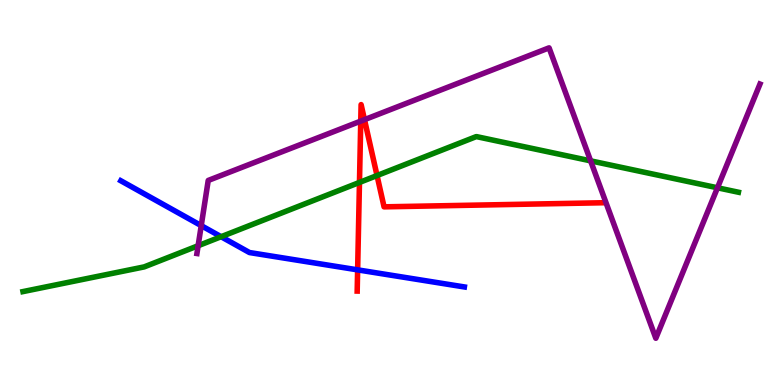[{'lines': ['blue', 'red'], 'intersections': [{'x': 4.61, 'y': 2.99}]}, {'lines': ['green', 'red'], 'intersections': [{'x': 4.64, 'y': 5.26}, {'x': 4.86, 'y': 5.44}]}, {'lines': ['purple', 'red'], 'intersections': [{'x': 4.65, 'y': 6.85}, {'x': 4.7, 'y': 6.89}]}, {'lines': ['blue', 'green'], 'intersections': [{'x': 2.85, 'y': 3.85}]}, {'lines': ['blue', 'purple'], 'intersections': [{'x': 2.6, 'y': 4.14}]}, {'lines': ['green', 'purple'], 'intersections': [{'x': 2.56, 'y': 3.62}, {'x': 7.62, 'y': 5.82}, {'x': 9.26, 'y': 5.12}]}]